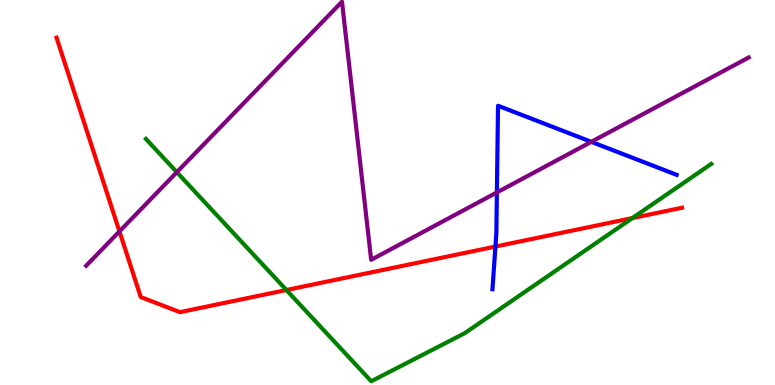[{'lines': ['blue', 'red'], 'intersections': [{'x': 6.39, 'y': 3.6}]}, {'lines': ['green', 'red'], 'intersections': [{'x': 3.7, 'y': 2.47}, {'x': 8.16, 'y': 4.34}]}, {'lines': ['purple', 'red'], 'intersections': [{'x': 1.54, 'y': 3.99}]}, {'lines': ['blue', 'green'], 'intersections': []}, {'lines': ['blue', 'purple'], 'intersections': [{'x': 6.41, 'y': 5.0}, {'x': 7.63, 'y': 6.32}]}, {'lines': ['green', 'purple'], 'intersections': [{'x': 2.28, 'y': 5.53}]}]